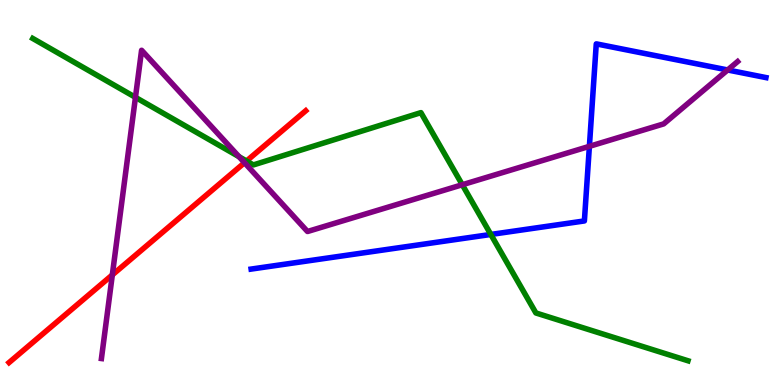[{'lines': ['blue', 'red'], 'intersections': []}, {'lines': ['green', 'red'], 'intersections': [{'x': 3.18, 'y': 5.82}]}, {'lines': ['purple', 'red'], 'intersections': [{'x': 1.45, 'y': 2.86}, {'x': 3.16, 'y': 5.77}]}, {'lines': ['blue', 'green'], 'intersections': [{'x': 6.33, 'y': 3.91}]}, {'lines': ['blue', 'purple'], 'intersections': [{'x': 7.61, 'y': 6.2}, {'x': 9.39, 'y': 8.18}]}, {'lines': ['green', 'purple'], 'intersections': [{'x': 1.75, 'y': 7.47}, {'x': 3.08, 'y': 5.93}, {'x': 5.97, 'y': 5.2}]}]